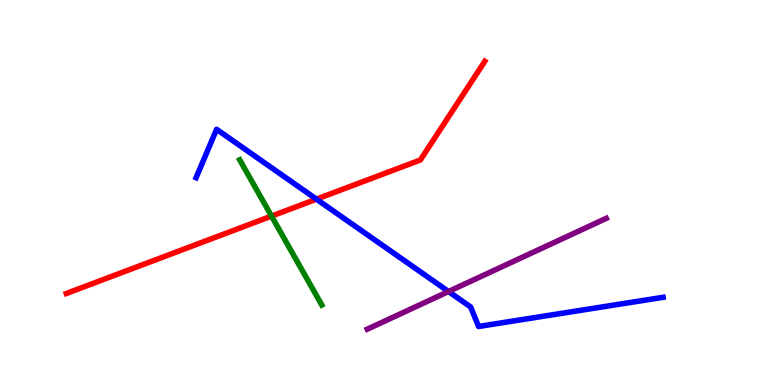[{'lines': ['blue', 'red'], 'intersections': [{'x': 4.08, 'y': 4.83}]}, {'lines': ['green', 'red'], 'intersections': [{'x': 3.5, 'y': 4.39}]}, {'lines': ['purple', 'red'], 'intersections': []}, {'lines': ['blue', 'green'], 'intersections': []}, {'lines': ['blue', 'purple'], 'intersections': [{'x': 5.79, 'y': 2.43}]}, {'lines': ['green', 'purple'], 'intersections': []}]